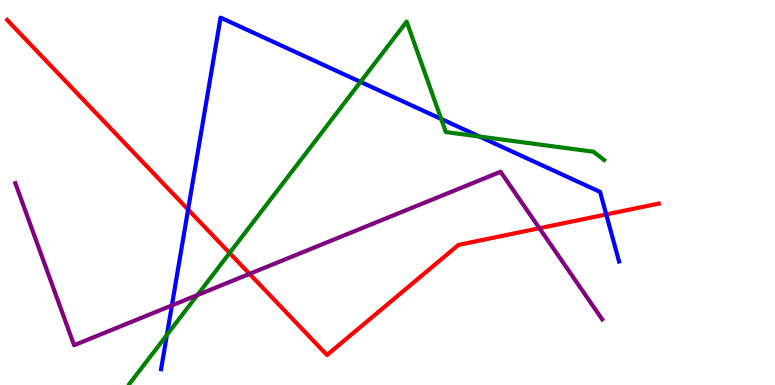[{'lines': ['blue', 'red'], 'intersections': [{'x': 2.43, 'y': 4.56}, {'x': 7.82, 'y': 4.43}]}, {'lines': ['green', 'red'], 'intersections': [{'x': 2.96, 'y': 3.43}]}, {'lines': ['purple', 'red'], 'intersections': [{'x': 3.22, 'y': 2.89}, {'x': 6.96, 'y': 4.07}]}, {'lines': ['blue', 'green'], 'intersections': [{'x': 2.15, 'y': 1.3}, {'x': 4.65, 'y': 7.87}, {'x': 5.69, 'y': 6.91}, {'x': 6.19, 'y': 6.45}]}, {'lines': ['blue', 'purple'], 'intersections': [{'x': 2.22, 'y': 2.07}]}, {'lines': ['green', 'purple'], 'intersections': [{'x': 2.55, 'y': 2.34}]}]